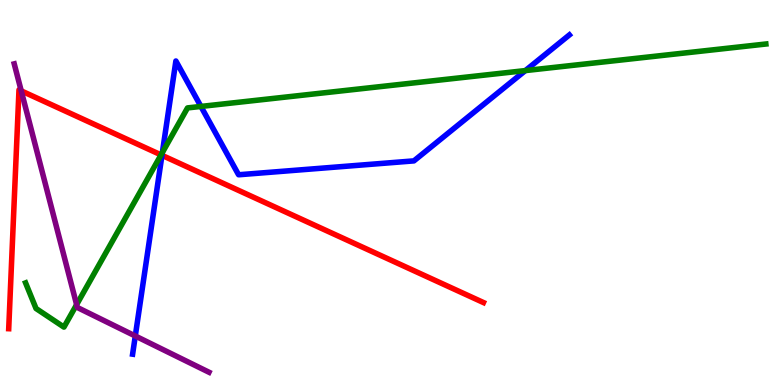[{'lines': ['blue', 'red'], 'intersections': [{'x': 2.09, 'y': 5.97}]}, {'lines': ['green', 'red'], 'intersections': [{'x': 2.08, 'y': 5.98}]}, {'lines': ['purple', 'red'], 'intersections': [{'x': 0.274, 'y': 7.64}]}, {'lines': ['blue', 'green'], 'intersections': [{'x': 2.1, 'y': 6.04}, {'x': 2.59, 'y': 7.24}, {'x': 6.78, 'y': 8.17}]}, {'lines': ['blue', 'purple'], 'intersections': [{'x': 1.75, 'y': 1.27}]}, {'lines': ['green', 'purple'], 'intersections': [{'x': 0.989, 'y': 2.09}]}]